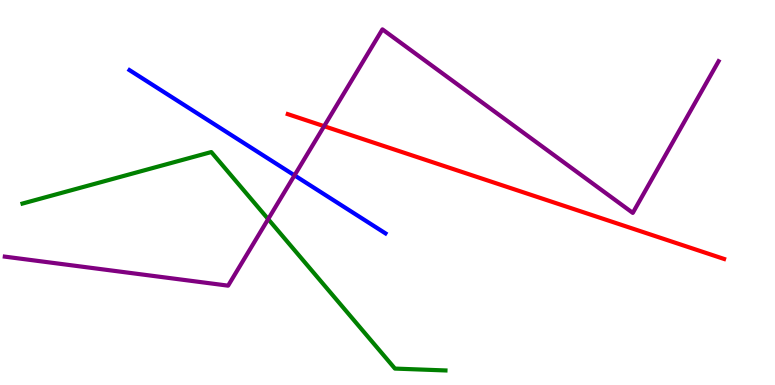[{'lines': ['blue', 'red'], 'intersections': []}, {'lines': ['green', 'red'], 'intersections': []}, {'lines': ['purple', 'red'], 'intersections': [{'x': 4.18, 'y': 6.72}]}, {'lines': ['blue', 'green'], 'intersections': []}, {'lines': ['blue', 'purple'], 'intersections': [{'x': 3.8, 'y': 5.45}]}, {'lines': ['green', 'purple'], 'intersections': [{'x': 3.46, 'y': 4.31}]}]